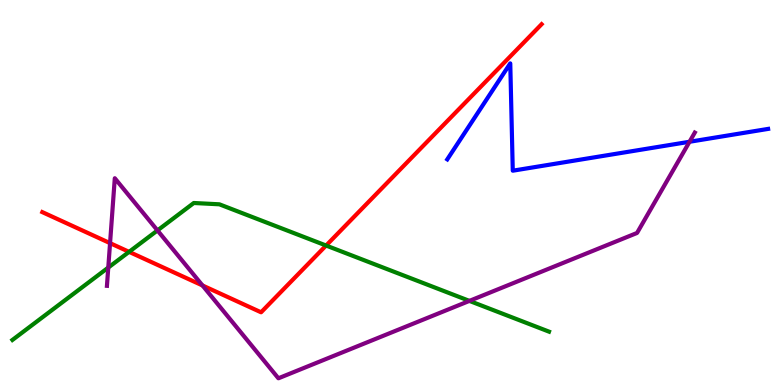[{'lines': ['blue', 'red'], 'intersections': []}, {'lines': ['green', 'red'], 'intersections': [{'x': 1.67, 'y': 3.46}, {'x': 4.21, 'y': 3.62}]}, {'lines': ['purple', 'red'], 'intersections': [{'x': 1.42, 'y': 3.68}, {'x': 2.61, 'y': 2.59}]}, {'lines': ['blue', 'green'], 'intersections': []}, {'lines': ['blue', 'purple'], 'intersections': [{'x': 8.9, 'y': 6.32}]}, {'lines': ['green', 'purple'], 'intersections': [{'x': 1.4, 'y': 3.05}, {'x': 2.03, 'y': 4.02}, {'x': 6.06, 'y': 2.18}]}]